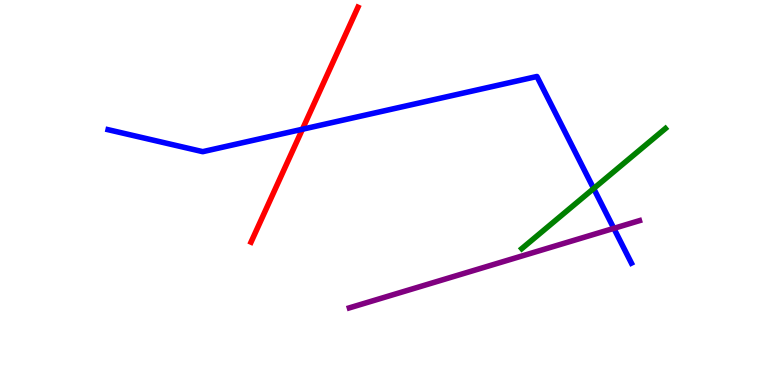[{'lines': ['blue', 'red'], 'intersections': [{'x': 3.9, 'y': 6.64}]}, {'lines': ['green', 'red'], 'intersections': []}, {'lines': ['purple', 'red'], 'intersections': []}, {'lines': ['blue', 'green'], 'intersections': [{'x': 7.66, 'y': 5.1}]}, {'lines': ['blue', 'purple'], 'intersections': [{'x': 7.92, 'y': 4.07}]}, {'lines': ['green', 'purple'], 'intersections': []}]